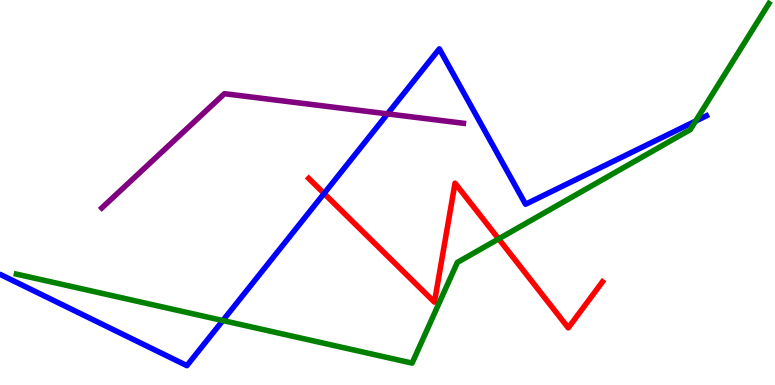[{'lines': ['blue', 'red'], 'intersections': [{'x': 4.18, 'y': 4.97}]}, {'lines': ['green', 'red'], 'intersections': [{'x': 6.43, 'y': 3.8}]}, {'lines': ['purple', 'red'], 'intersections': []}, {'lines': ['blue', 'green'], 'intersections': [{'x': 2.88, 'y': 1.67}, {'x': 8.98, 'y': 6.85}]}, {'lines': ['blue', 'purple'], 'intersections': [{'x': 5.0, 'y': 7.04}]}, {'lines': ['green', 'purple'], 'intersections': []}]